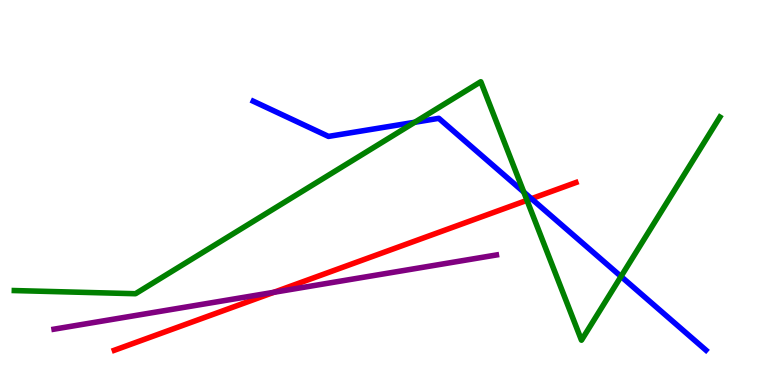[{'lines': ['blue', 'red'], 'intersections': [{'x': 6.86, 'y': 4.84}]}, {'lines': ['green', 'red'], 'intersections': [{'x': 6.8, 'y': 4.8}]}, {'lines': ['purple', 'red'], 'intersections': [{'x': 3.53, 'y': 2.41}]}, {'lines': ['blue', 'green'], 'intersections': [{'x': 5.35, 'y': 6.82}, {'x': 6.76, 'y': 5.01}, {'x': 8.01, 'y': 2.82}]}, {'lines': ['blue', 'purple'], 'intersections': []}, {'lines': ['green', 'purple'], 'intersections': []}]